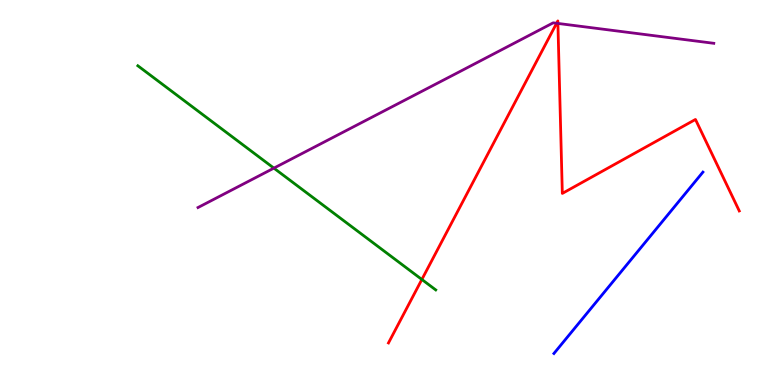[{'lines': ['blue', 'red'], 'intersections': []}, {'lines': ['green', 'red'], 'intersections': [{'x': 5.44, 'y': 2.74}]}, {'lines': ['purple', 'red'], 'intersections': [{'x': 7.18, 'y': 9.4}, {'x': 7.2, 'y': 9.39}]}, {'lines': ['blue', 'green'], 'intersections': []}, {'lines': ['blue', 'purple'], 'intersections': []}, {'lines': ['green', 'purple'], 'intersections': [{'x': 3.53, 'y': 5.63}]}]